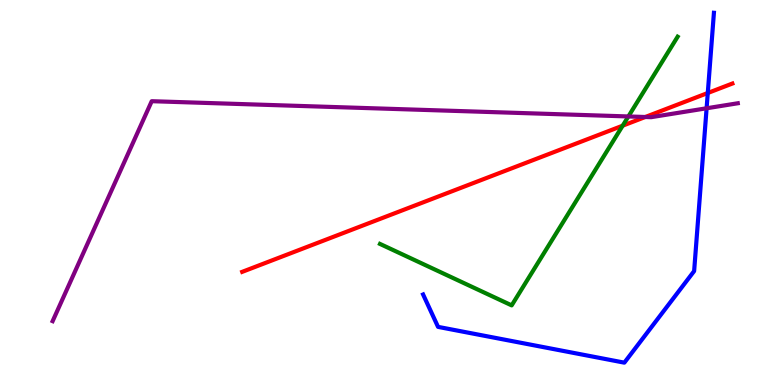[{'lines': ['blue', 'red'], 'intersections': [{'x': 9.13, 'y': 7.58}]}, {'lines': ['green', 'red'], 'intersections': [{'x': 8.03, 'y': 6.74}]}, {'lines': ['purple', 'red'], 'intersections': [{'x': 8.33, 'y': 6.96}]}, {'lines': ['blue', 'green'], 'intersections': []}, {'lines': ['blue', 'purple'], 'intersections': [{'x': 9.12, 'y': 7.19}]}, {'lines': ['green', 'purple'], 'intersections': [{'x': 8.11, 'y': 6.98}]}]